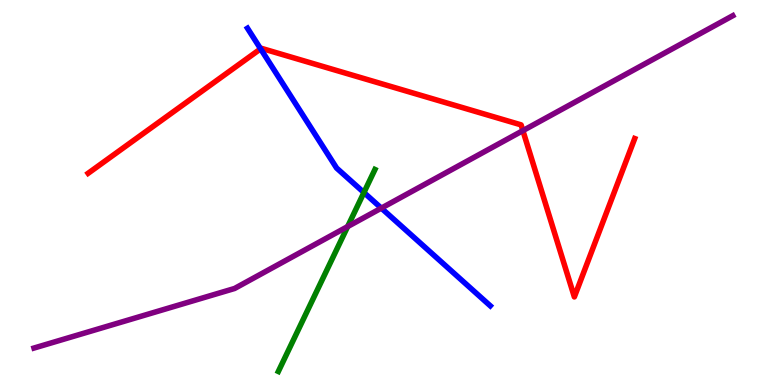[{'lines': ['blue', 'red'], 'intersections': [{'x': 3.36, 'y': 8.73}]}, {'lines': ['green', 'red'], 'intersections': []}, {'lines': ['purple', 'red'], 'intersections': [{'x': 6.75, 'y': 6.61}]}, {'lines': ['blue', 'green'], 'intersections': [{'x': 4.7, 'y': 5.0}]}, {'lines': ['blue', 'purple'], 'intersections': [{'x': 4.92, 'y': 4.59}]}, {'lines': ['green', 'purple'], 'intersections': [{'x': 4.49, 'y': 4.11}]}]